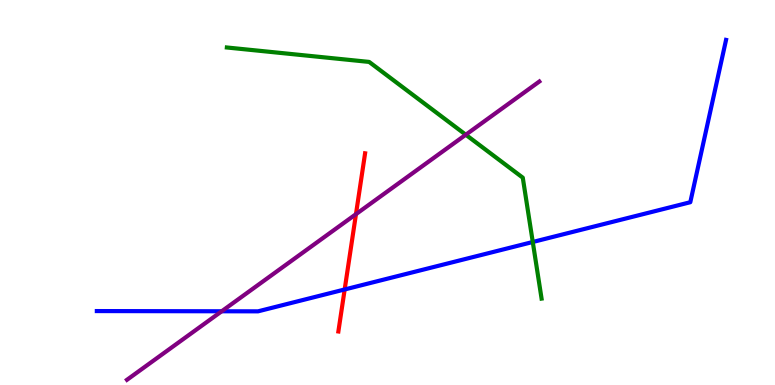[{'lines': ['blue', 'red'], 'intersections': [{'x': 4.45, 'y': 2.48}]}, {'lines': ['green', 'red'], 'intersections': []}, {'lines': ['purple', 'red'], 'intersections': [{'x': 4.59, 'y': 4.44}]}, {'lines': ['blue', 'green'], 'intersections': [{'x': 6.87, 'y': 3.71}]}, {'lines': ['blue', 'purple'], 'intersections': [{'x': 2.86, 'y': 1.91}]}, {'lines': ['green', 'purple'], 'intersections': [{'x': 6.01, 'y': 6.5}]}]